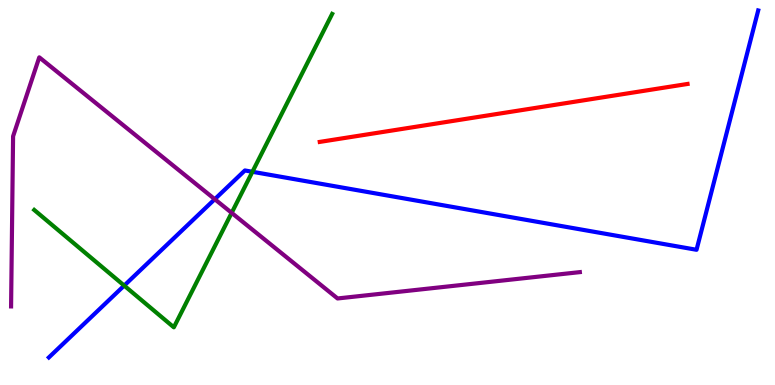[{'lines': ['blue', 'red'], 'intersections': []}, {'lines': ['green', 'red'], 'intersections': []}, {'lines': ['purple', 'red'], 'intersections': []}, {'lines': ['blue', 'green'], 'intersections': [{'x': 1.6, 'y': 2.58}, {'x': 3.26, 'y': 5.54}]}, {'lines': ['blue', 'purple'], 'intersections': [{'x': 2.77, 'y': 4.83}]}, {'lines': ['green', 'purple'], 'intersections': [{'x': 2.99, 'y': 4.47}]}]